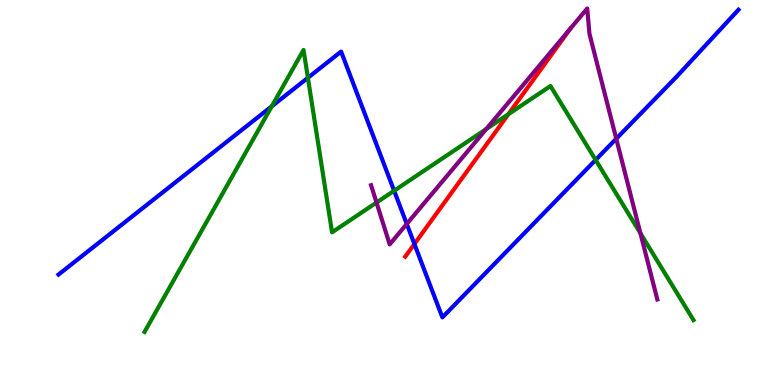[{'lines': ['blue', 'red'], 'intersections': [{'x': 5.35, 'y': 3.66}]}, {'lines': ['green', 'red'], 'intersections': [{'x': 6.56, 'y': 7.03}]}, {'lines': ['purple', 'red'], 'intersections': []}, {'lines': ['blue', 'green'], 'intersections': [{'x': 3.51, 'y': 7.24}, {'x': 3.97, 'y': 7.98}, {'x': 5.09, 'y': 5.05}, {'x': 7.69, 'y': 5.85}]}, {'lines': ['blue', 'purple'], 'intersections': [{'x': 5.25, 'y': 4.18}, {'x': 7.95, 'y': 6.4}]}, {'lines': ['green', 'purple'], 'intersections': [{'x': 4.86, 'y': 4.74}, {'x': 6.27, 'y': 6.65}, {'x': 8.26, 'y': 3.94}]}]